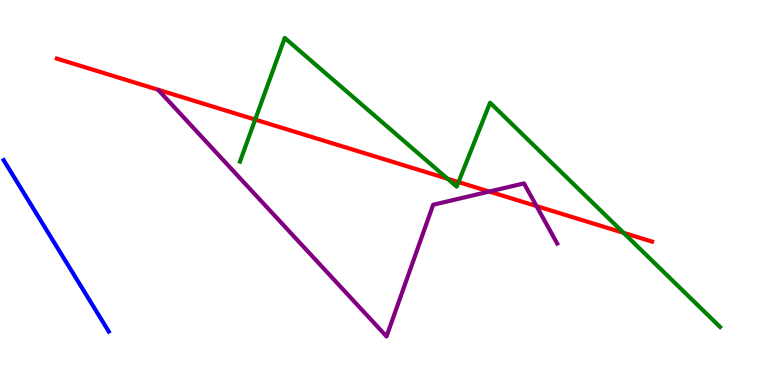[{'lines': ['blue', 'red'], 'intersections': []}, {'lines': ['green', 'red'], 'intersections': [{'x': 3.29, 'y': 6.89}, {'x': 5.78, 'y': 5.36}, {'x': 5.92, 'y': 5.27}, {'x': 8.05, 'y': 3.95}]}, {'lines': ['purple', 'red'], 'intersections': [{'x': 6.31, 'y': 5.02}, {'x': 6.92, 'y': 4.65}]}, {'lines': ['blue', 'green'], 'intersections': []}, {'lines': ['blue', 'purple'], 'intersections': []}, {'lines': ['green', 'purple'], 'intersections': []}]